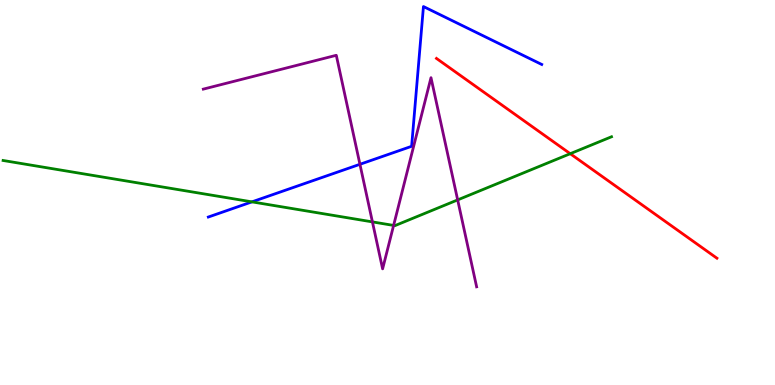[{'lines': ['blue', 'red'], 'intersections': []}, {'lines': ['green', 'red'], 'intersections': [{'x': 7.36, 'y': 6.01}]}, {'lines': ['purple', 'red'], 'intersections': []}, {'lines': ['blue', 'green'], 'intersections': [{'x': 3.25, 'y': 4.76}]}, {'lines': ['blue', 'purple'], 'intersections': [{'x': 4.64, 'y': 5.73}]}, {'lines': ['green', 'purple'], 'intersections': [{'x': 4.81, 'y': 4.24}, {'x': 5.08, 'y': 4.14}, {'x': 5.91, 'y': 4.81}]}]